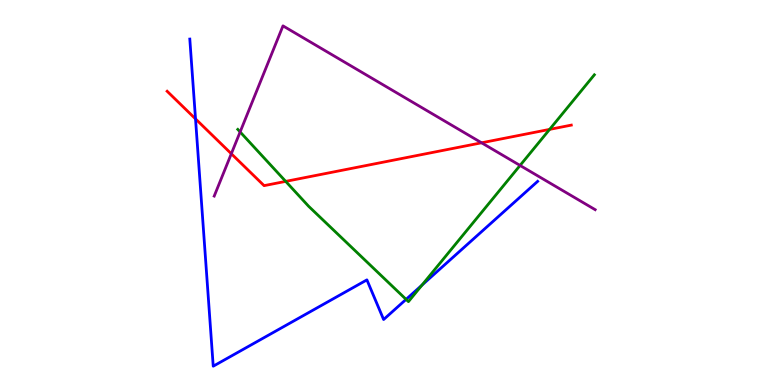[{'lines': ['blue', 'red'], 'intersections': [{'x': 2.52, 'y': 6.91}]}, {'lines': ['green', 'red'], 'intersections': [{'x': 3.69, 'y': 5.29}, {'x': 7.09, 'y': 6.64}]}, {'lines': ['purple', 'red'], 'intersections': [{'x': 2.98, 'y': 6.01}, {'x': 6.21, 'y': 6.29}]}, {'lines': ['blue', 'green'], 'intersections': [{'x': 5.24, 'y': 2.22}, {'x': 5.44, 'y': 2.59}]}, {'lines': ['blue', 'purple'], 'intersections': []}, {'lines': ['green', 'purple'], 'intersections': [{'x': 3.1, 'y': 6.57}, {'x': 6.71, 'y': 5.7}]}]